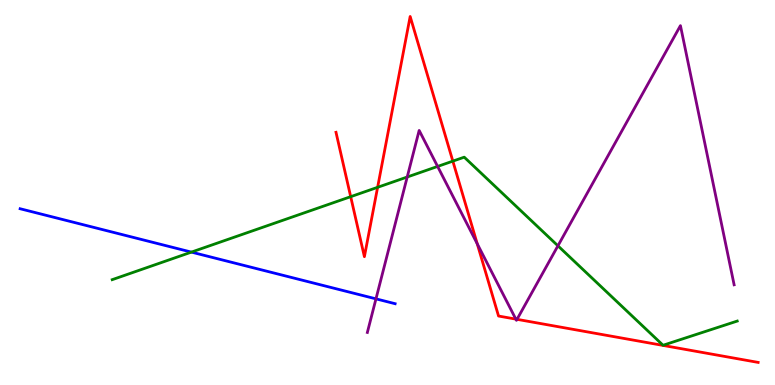[{'lines': ['blue', 'red'], 'intersections': []}, {'lines': ['green', 'red'], 'intersections': [{'x': 4.53, 'y': 4.89}, {'x': 4.87, 'y': 5.13}, {'x': 5.84, 'y': 5.81}]}, {'lines': ['purple', 'red'], 'intersections': [{'x': 6.16, 'y': 3.67}, {'x': 6.66, 'y': 1.71}, {'x': 6.67, 'y': 1.71}]}, {'lines': ['blue', 'green'], 'intersections': [{'x': 2.47, 'y': 3.45}]}, {'lines': ['blue', 'purple'], 'intersections': [{'x': 4.85, 'y': 2.24}]}, {'lines': ['green', 'purple'], 'intersections': [{'x': 5.25, 'y': 5.4}, {'x': 5.65, 'y': 5.68}, {'x': 7.2, 'y': 3.62}]}]